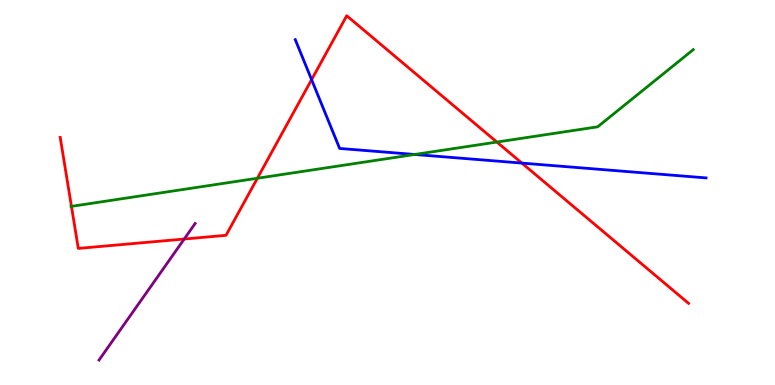[{'lines': ['blue', 'red'], 'intersections': [{'x': 4.02, 'y': 7.93}, {'x': 6.73, 'y': 5.76}]}, {'lines': ['green', 'red'], 'intersections': [{'x': 0.922, 'y': 4.64}, {'x': 3.32, 'y': 5.37}, {'x': 6.41, 'y': 6.31}]}, {'lines': ['purple', 'red'], 'intersections': [{'x': 2.38, 'y': 3.79}]}, {'lines': ['blue', 'green'], 'intersections': [{'x': 5.35, 'y': 5.99}]}, {'lines': ['blue', 'purple'], 'intersections': []}, {'lines': ['green', 'purple'], 'intersections': []}]